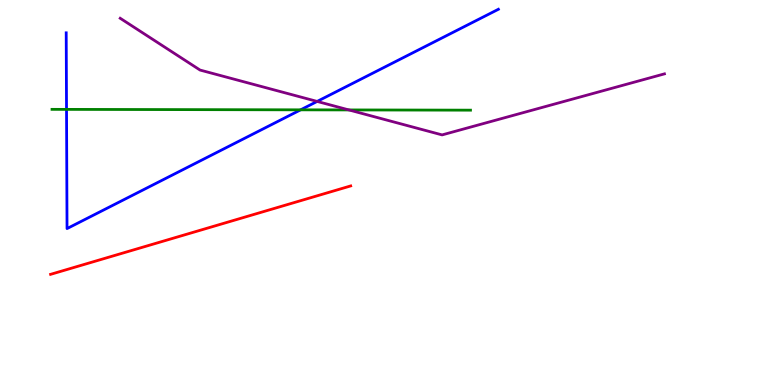[{'lines': ['blue', 'red'], 'intersections': []}, {'lines': ['green', 'red'], 'intersections': []}, {'lines': ['purple', 'red'], 'intersections': []}, {'lines': ['blue', 'green'], 'intersections': [{'x': 0.858, 'y': 7.16}, {'x': 3.88, 'y': 7.15}]}, {'lines': ['blue', 'purple'], 'intersections': [{'x': 4.09, 'y': 7.37}]}, {'lines': ['green', 'purple'], 'intersections': [{'x': 4.5, 'y': 7.14}]}]